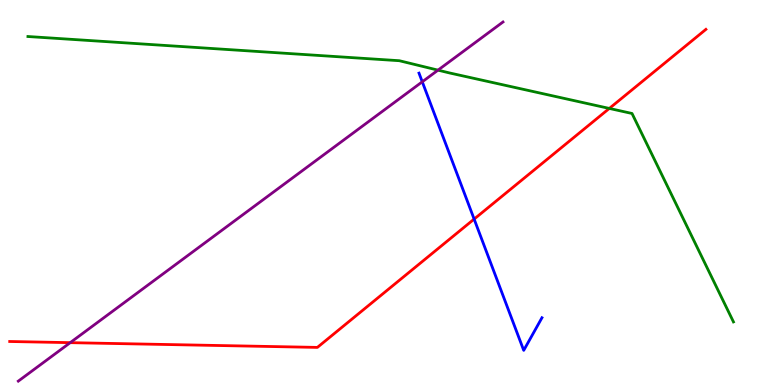[{'lines': ['blue', 'red'], 'intersections': [{'x': 6.12, 'y': 4.31}]}, {'lines': ['green', 'red'], 'intersections': [{'x': 7.86, 'y': 7.18}]}, {'lines': ['purple', 'red'], 'intersections': [{'x': 0.906, 'y': 1.1}]}, {'lines': ['blue', 'green'], 'intersections': []}, {'lines': ['blue', 'purple'], 'intersections': [{'x': 5.45, 'y': 7.88}]}, {'lines': ['green', 'purple'], 'intersections': [{'x': 5.65, 'y': 8.18}]}]